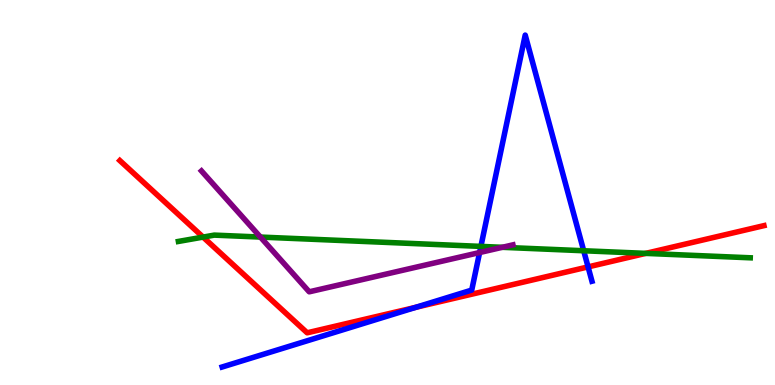[{'lines': ['blue', 'red'], 'intersections': [{'x': 5.37, 'y': 2.02}, {'x': 7.59, 'y': 3.07}]}, {'lines': ['green', 'red'], 'intersections': [{'x': 2.62, 'y': 3.84}, {'x': 8.33, 'y': 3.42}]}, {'lines': ['purple', 'red'], 'intersections': []}, {'lines': ['blue', 'green'], 'intersections': [{'x': 6.21, 'y': 3.6}, {'x': 7.53, 'y': 3.49}]}, {'lines': ['blue', 'purple'], 'intersections': [{'x': 6.19, 'y': 3.44}]}, {'lines': ['green', 'purple'], 'intersections': [{'x': 3.36, 'y': 3.84}, {'x': 6.48, 'y': 3.58}]}]